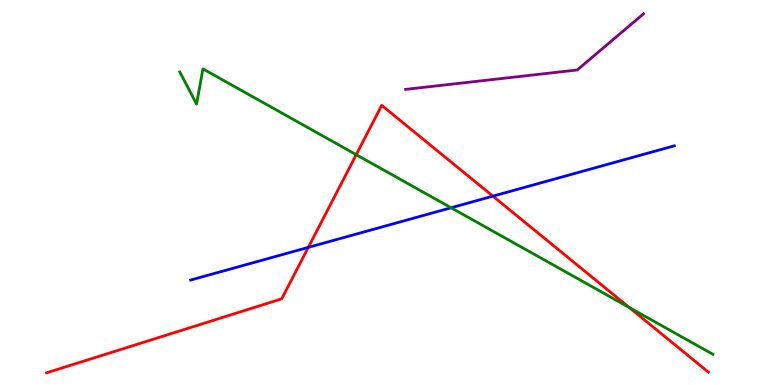[{'lines': ['blue', 'red'], 'intersections': [{'x': 3.98, 'y': 3.57}, {'x': 6.36, 'y': 4.9}]}, {'lines': ['green', 'red'], 'intersections': [{'x': 4.6, 'y': 5.98}, {'x': 8.12, 'y': 2.02}]}, {'lines': ['purple', 'red'], 'intersections': []}, {'lines': ['blue', 'green'], 'intersections': [{'x': 5.82, 'y': 4.6}]}, {'lines': ['blue', 'purple'], 'intersections': []}, {'lines': ['green', 'purple'], 'intersections': []}]